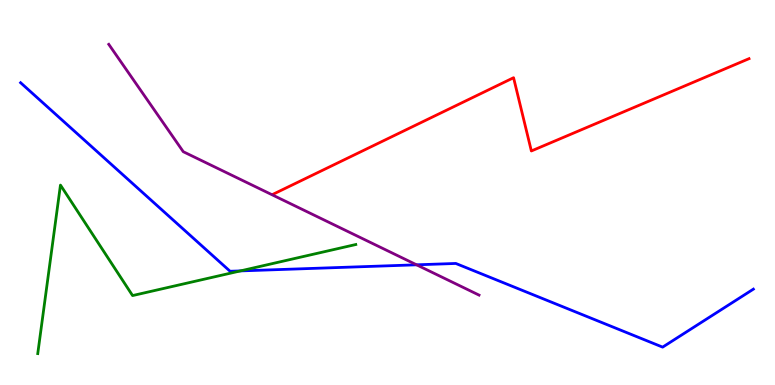[{'lines': ['blue', 'red'], 'intersections': []}, {'lines': ['green', 'red'], 'intersections': []}, {'lines': ['purple', 'red'], 'intersections': []}, {'lines': ['blue', 'green'], 'intersections': [{'x': 3.1, 'y': 2.96}]}, {'lines': ['blue', 'purple'], 'intersections': [{'x': 5.38, 'y': 3.12}]}, {'lines': ['green', 'purple'], 'intersections': []}]